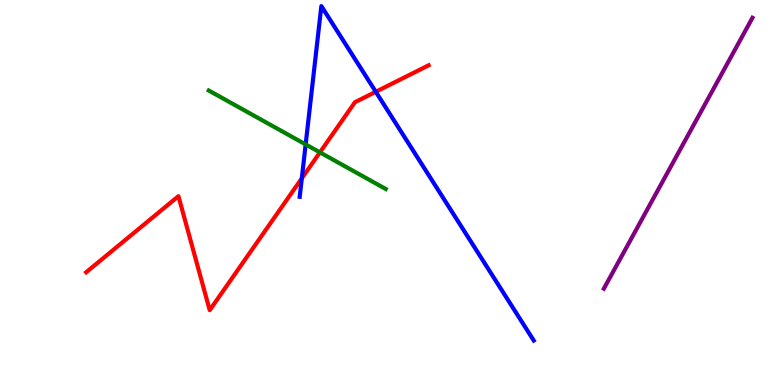[{'lines': ['blue', 'red'], 'intersections': [{'x': 3.89, 'y': 5.37}, {'x': 4.85, 'y': 7.62}]}, {'lines': ['green', 'red'], 'intersections': [{'x': 4.13, 'y': 6.04}]}, {'lines': ['purple', 'red'], 'intersections': []}, {'lines': ['blue', 'green'], 'intersections': [{'x': 3.94, 'y': 6.25}]}, {'lines': ['blue', 'purple'], 'intersections': []}, {'lines': ['green', 'purple'], 'intersections': []}]